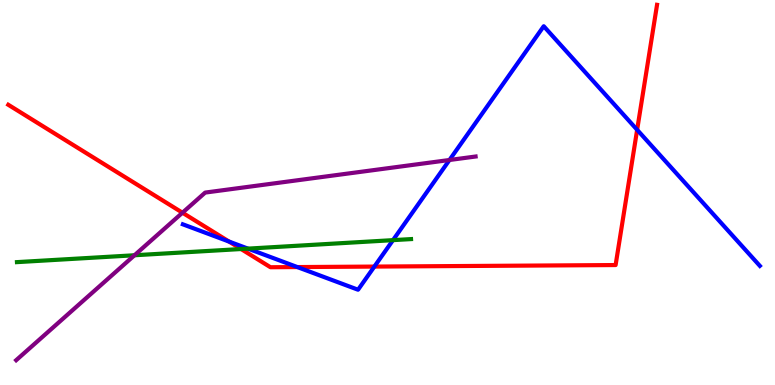[{'lines': ['blue', 'red'], 'intersections': [{'x': 2.96, 'y': 3.73}, {'x': 3.84, 'y': 3.06}, {'x': 4.83, 'y': 3.08}, {'x': 8.22, 'y': 6.63}]}, {'lines': ['green', 'red'], 'intersections': [{'x': 3.11, 'y': 3.53}]}, {'lines': ['purple', 'red'], 'intersections': [{'x': 2.35, 'y': 4.48}]}, {'lines': ['blue', 'green'], 'intersections': [{'x': 3.2, 'y': 3.54}, {'x': 5.07, 'y': 3.76}]}, {'lines': ['blue', 'purple'], 'intersections': [{'x': 5.8, 'y': 5.84}]}, {'lines': ['green', 'purple'], 'intersections': [{'x': 1.74, 'y': 3.37}]}]